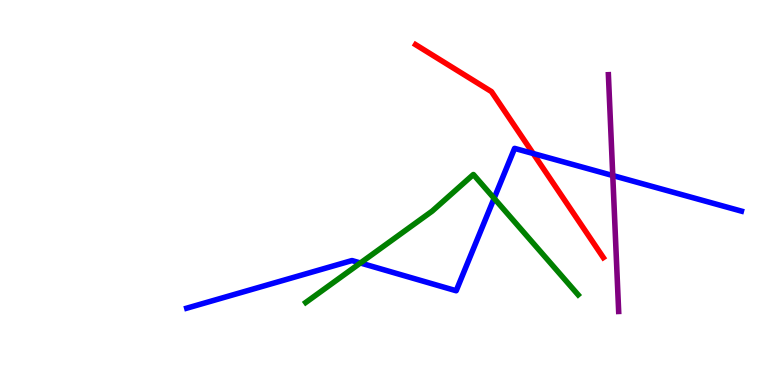[{'lines': ['blue', 'red'], 'intersections': [{'x': 6.88, 'y': 6.01}]}, {'lines': ['green', 'red'], 'intersections': []}, {'lines': ['purple', 'red'], 'intersections': []}, {'lines': ['blue', 'green'], 'intersections': [{'x': 4.65, 'y': 3.17}, {'x': 6.38, 'y': 4.85}]}, {'lines': ['blue', 'purple'], 'intersections': [{'x': 7.91, 'y': 5.44}]}, {'lines': ['green', 'purple'], 'intersections': []}]